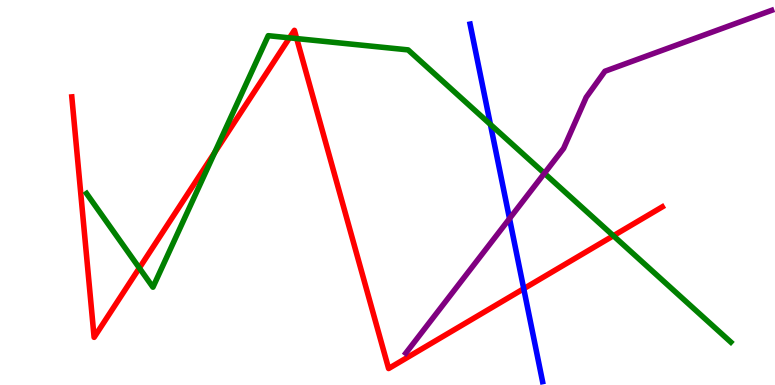[{'lines': ['blue', 'red'], 'intersections': [{'x': 6.76, 'y': 2.5}]}, {'lines': ['green', 'red'], 'intersections': [{'x': 1.8, 'y': 3.04}, {'x': 2.77, 'y': 6.04}, {'x': 3.74, 'y': 9.02}, {'x': 3.83, 'y': 9.0}, {'x': 7.91, 'y': 3.88}]}, {'lines': ['purple', 'red'], 'intersections': []}, {'lines': ['blue', 'green'], 'intersections': [{'x': 6.33, 'y': 6.77}]}, {'lines': ['blue', 'purple'], 'intersections': [{'x': 6.57, 'y': 4.32}]}, {'lines': ['green', 'purple'], 'intersections': [{'x': 7.02, 'y': 5.5}]}]